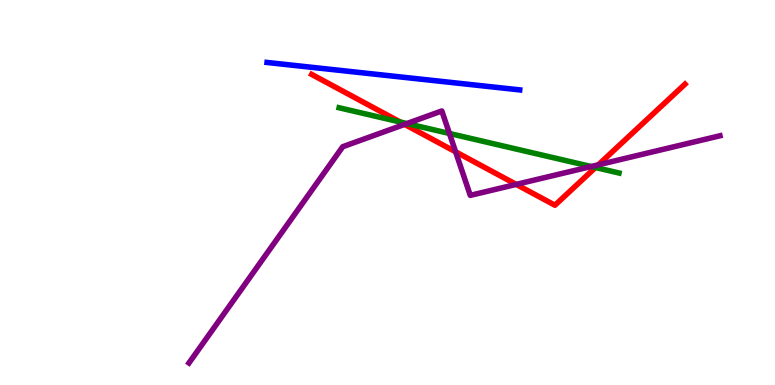[{'lines': ['blue', 'red'], 'intersections': []}, {'lines': ['green', 'red'], 'intersections': [{'x': 5.16, 'y': 6.83}, {'x': 7.68, 'y': 5.65}]}, {'lines': ['purple', 'red'], 'intersections': [{'x': 5.22, 'y': 6.77}, {'x': 5.88, 'y': 6.06}, {'x': 6.66, 'y': 5.21}, {'x': 7.72, 'y': 5.72}]}, {'lines': ['blue', 'green'], 'intersections': []}, {'lines': ['blue', 'purple'], 'intersections': []}, {'lines': ['green', 'purple'], 'intersections': [{'x': 5.25, 'y': 6.79}, {'x': 5.8, 'y': 6.53}, {'x': 7.63, 'y': 5.67}]}]